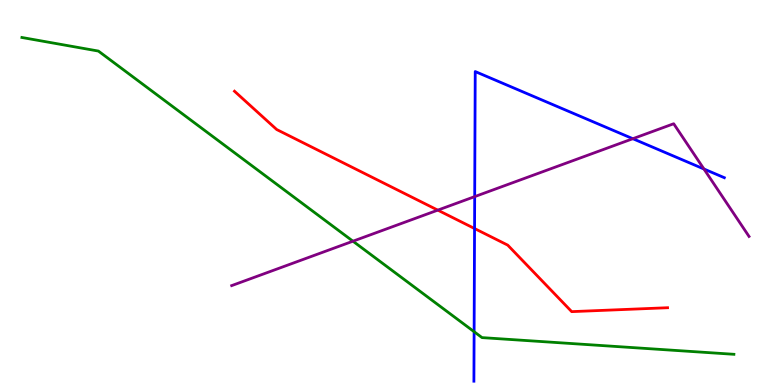[{'lines': ['blue', 'red'], 'intersections': [{'x': 6.12, 'y': 4.06}]}, {'lines': ['green', 'red'], 'intersections': []}, {'lines': ['purple', 'red'], 'intersections': [{'x': 5.65, 'y': 4.54}]}, {'lines': ['blue', 'green'], 'intersections': [{'x': 6.12, 'y': 1.38}]}, {'lines': ['blue', 'purple'], 'intersections': [{'x': 6.13, 'y': 4.89}, {'x': 8.17, 'y': 6.4}, {'x': 9.08, 'y': 5.61}]}, {'lines': ['green', 'purple'], 'intersections': [{'x': 4.55, 'y': 3.74}]}]